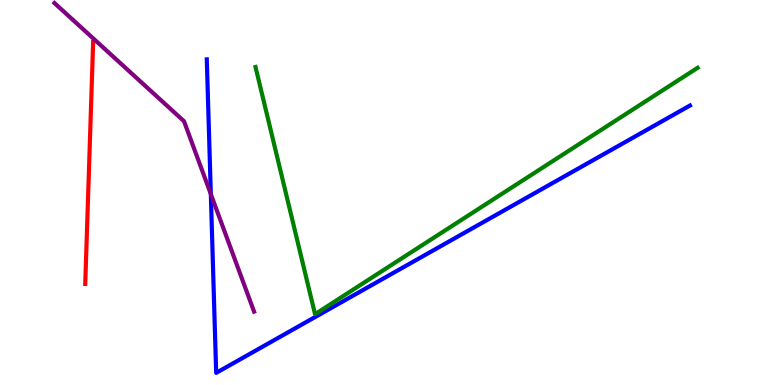[{'lines': ['blue', 'red'], 'intersections': []}, {'lines': ['green', 'red'], 'intersections': []}, {'lines': ['purple', 'red'], 'intersections': []}, {'lines': ['blue', 'green'], 'intersections': []}, {'lines': ['blue', 'purple'], 'intersections': [{'x': 2.72, 'y': 4.96}]}, {'lines': ['green', 'purple'], 'intersections': []}]